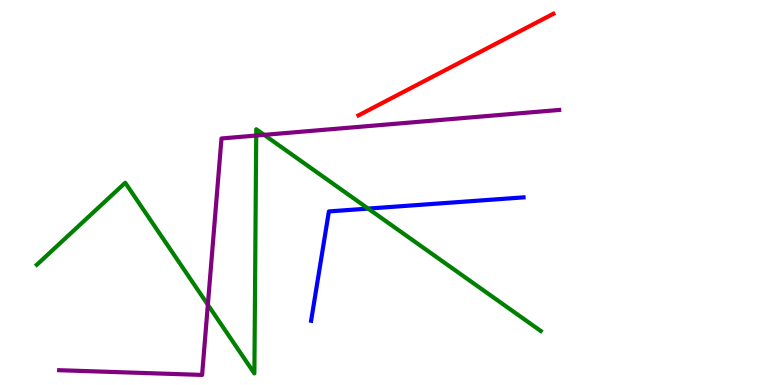[{'lines': ['blue', 'red'], 'intersections': []}, {'lines': ['green', 'red'], 'intersections': []}, {'lines': ['purple', 'red'], 'intersections': []}, {'lines': ['blue', 'green'], 'intersections': [{'x': 4.75, 'y': 4.58}]}, {'lines': ['blue', 'purple'], 'intersections': []}, {'lines': ['green', 'purple'], 'intersections': [{'x': 2.68, 'y': 2.09}, {'x': 3.31, 'y': 6.48}, {'x': 3.41, 'y': 6.5}]}]